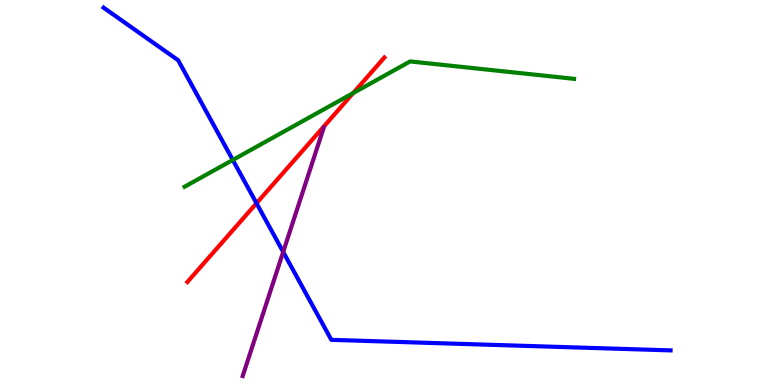[{'lines': ['blue', 'red'], 'intersections': [{'x': 3.31, 'y': 4.72}]}, {'lines': ['green', 'red'], 'intersections': [{'x': 4.56, 'y': 7.58}]}, {'lines': ['purple', 'red'], 'intersections': []}, {'lines': ['blue', 'green'], 'intersections': [{'x': 3.0, 'y': 5.85}]}, {'lines': ['blue', 'purple'], 'intersections': [{'x': 3.65, 'y': 3.46}]}, {'lines': ['green', 'purple'], 'intersections': []}]